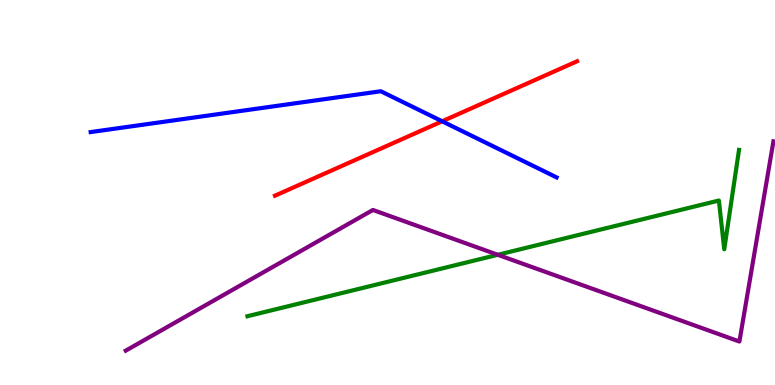[{'lines': ['blue', 'red'], 'intersections': [{'x': 5.71, 'y': 6.85}]}, {'lines': ['green', 'red'], 'intersections': []}, {'lines': ['purple', 'red'], 'intersections': []}, {'lines': ['blue', 'green'], 'intersections': []}, {'lines': ['blue', 'purple'], 'intersections': []}, {'lines': ['green', 'purple'], 'intersections': [{'x': 6.42, 'y': 3.38}]}]